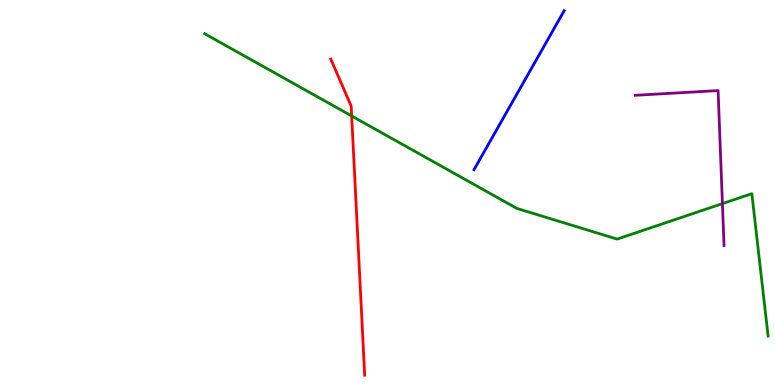[{'lines': ['blue', 'red'], 'intersections': []}, {'lines': ['green', 'red'], 'intersections': [{'x': 4.54, 'y': 6.99}]}, {'lines': ['purple', 'red'], 'intersections': []}, {'lines': ['blue', 'green'], 'intersections': []}, {'lines': ['blue', 'purple'], 'intersections': []}, {'lines': ['green', 'purple'], 'intersections': [{'x': 9.32, 'y': 4.71}]}]